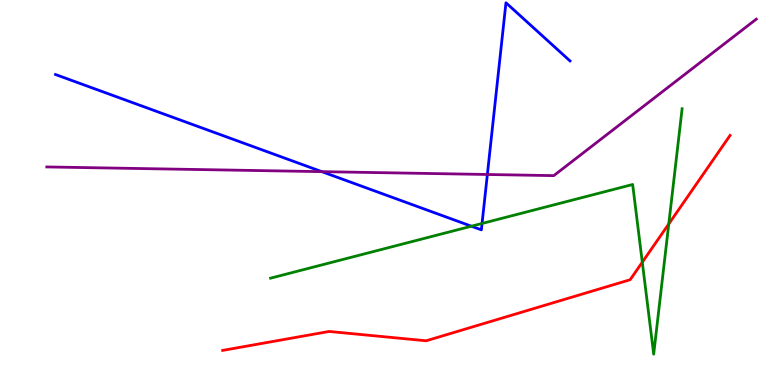[{'lines': ['blue', 'red'], 'intersections': []}, {'lines': ['green', 'red'], 'intersections': [{'x': 8.29, 'y': 3.19}, {'x': 8.63, 'y': 4.18}]}, {'lines': ['purple', 'red'], 'intersections': []}, {'lines': ['blue', 'green'], 'intersections': [{'x': 6.08, 'y': 4.12}, {'x': 6.22, 'y': 4.2}]}, {'lines': ['blue', 'purple'], 'intersections': [{'x': 4.15, 'y': 5.54}, {'x': 6.29, 'y': 5.47}]}, {'lines': ['green', 'purple'], 'intersections': []}]